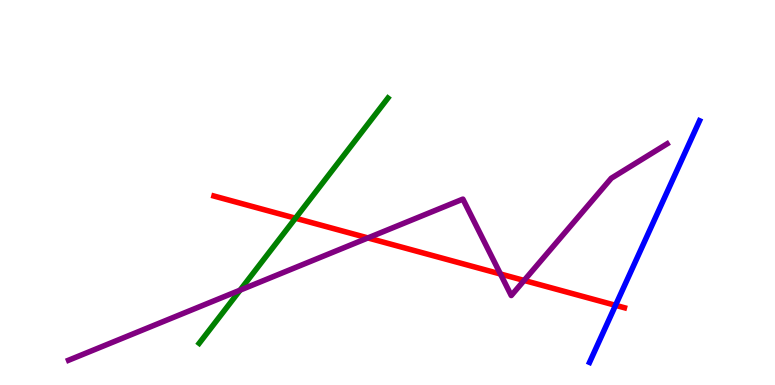[{'lines': ['blue', 'red'], 'intersections': [{'x': 7.94, 'y': 2.07}]}, {'lines': ['green', 'red'], 'intersections': [{'x': 3.81, 'y': 4.33}]}, {'lines': ['purple', 'red'], 'intersections': [{'x': 4.75, 'y': 3.82}, {'x': 6.46, 'y': 2.88}, {'x': 6.76, 'y': 2.72}]}, {'lines': ['blue', 'green'], 'intersections': []}, {'lines': ['blue', 'purple'], 'intersections': []}, {'lines': ['green', 'purple'], 'intersections': [{'x': 3.1, 'y': 2.46}]}]